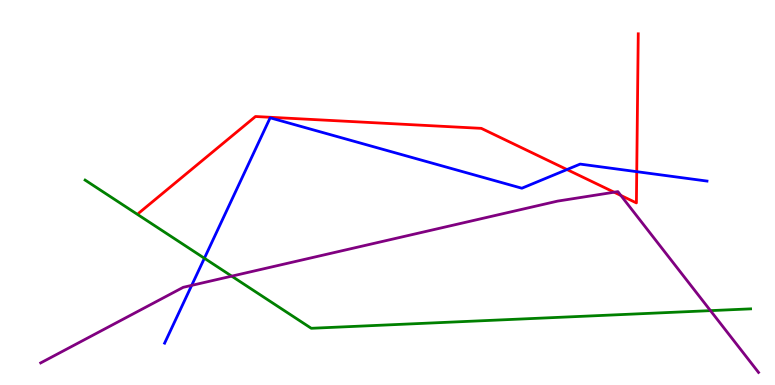[{'lines': ['blue', 'red'], 'intersections': [{'x': 7.32, 'y': 5.6}, {'x': 8.22, 'y': 5.54}]}, {'lines': ['green', 'red'], 'intersections': []}, {'lines': ['purple', 'red'], 'intersections': [{'x': 7.92, 'y': 5.01}, {'x': 8.01, 'y': 4.92}]}, {'lines': ['blue', 'green'], 'intersections': [{'x': 2.64, 'y': 3.29}]}, {'lines': ['blue', 'purple'], 'intersections': [{'x': 2.47, 'y': 2.59}]}, {'lines': ['green', 'purple'], 'intersections': [{'x': 2.99, 'y': 2.83}, {'x': 9.17, 'y': 1.93}]}]